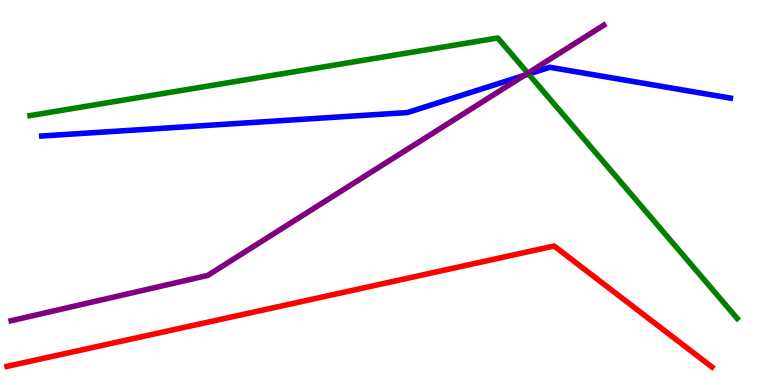[{'lines': ['blue', 'red'], 'intersections': []}, {'lines': ['green', 'red'], 'intersections': []}, {'lines': ['purple', 'red'], 'intersections': []}, {'lines': ['blue', 'green'], 'intersections': [{'x': 6.82, 'y': 8.08}]}, {'lines': ['blue', 'purple'], 'intersections': [{'x': 6.77, 'y': 8.04}]}, {'lines': ['green', 'purple'], 'intersections': [{'x': 6.81, 'y': 8.1}]}]